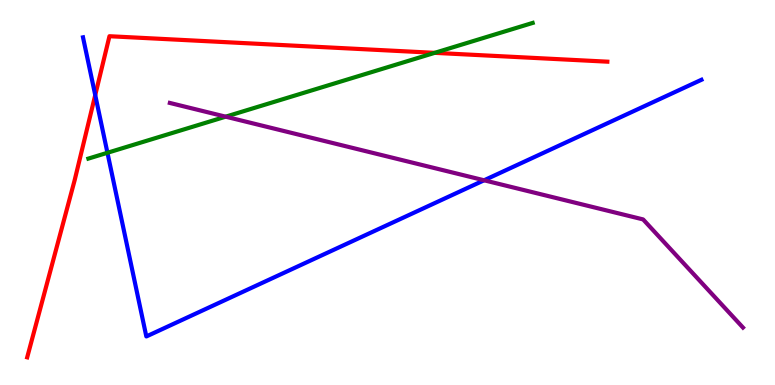[{'lines': ['blue', 'red'], 'intersections': [{'x': 1.23, 'y': 7.53}]}, {'lines': ['green', 'red'], 'intersections': [{'x': 5.61, 'y': 8.63}]}, {'lines': ['purple', 'red'], 'intersections': []}, {'lines': ['blue', 'green'], 'intersections': [{'x': 1.39, 'y': 6.03}]}, {'lines': ['blue', 'purple'], 'intersections': [{'x': 6.25, 'y': 5.32}]}, {'lines': ['green', 'purple'], 'intersections': [{'x': 2.91, 'y': 6.97}]}]